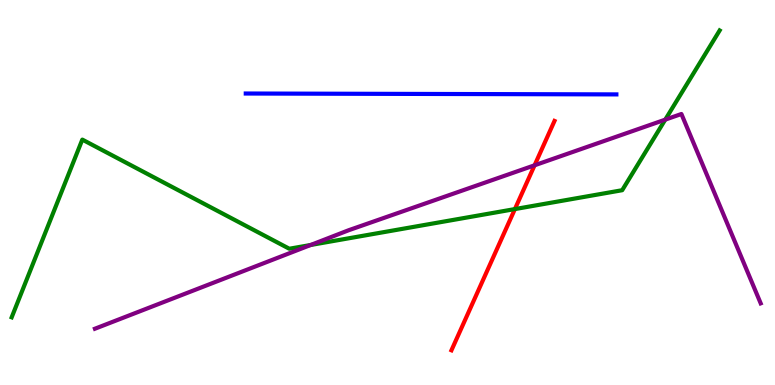[{'lines': ['blue', 'red'], 'intersections': []}, {'lines': ['green', 'red'], 'intersections': [{'x': 6.64, 'y': 4.57}]}, {'lines': ['purple', 'red'], 'intersections': [{'x': 6.9, 'y': 5.71}]}, {'lines': ['blue', 'green'], 'intersections': []}, {'lines': ['blue', 'purple'], 'intersections': []}, {'lines': ['green', 'purple'], 'intersections': [{'x': 4.01, 'y': 3.64}, {'x': 8.58, 'y': 6.89}]}]